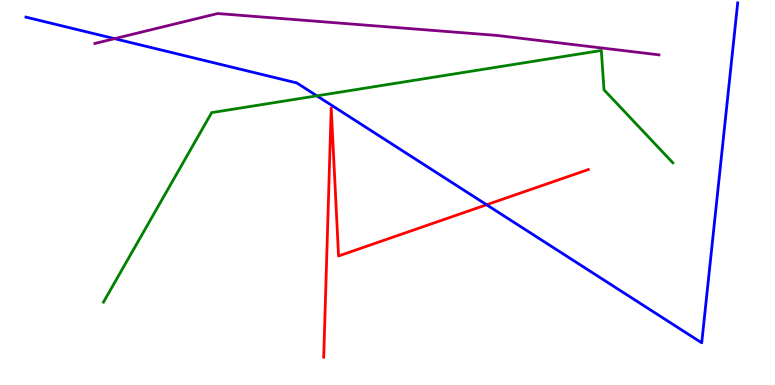[{'lines': ['blue', 'red'], 'intersections': [{'x': 6.28, 'y': 4.68}]}, {'lines': ['green', 'red'], 'intersections': []}, {'lines': ['purple', 'red'], 'intersections': []}, {'lines': ['blue', 'green'], 'intersections': [{'x': 4.09, 'y': 7.51}]}, {'lines': ['blue', 'purple'], 'intersections': [{'x': 1.48, 'y': 9.0}]}, {'lines': ['green', 'purple'], 'intersections': []}]